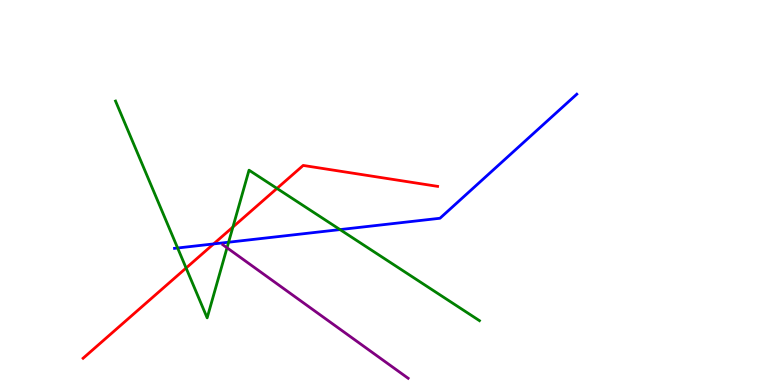[{'lines': ['blue', 'red'], 'intersections': [{'x': 2.76, 'y': 3.66}]}, {'lines': ['green', 'red'], 'intersections': [{'x': 2.4, 'y': 3.04}, {'x': 3.01, 'y': 4.1}, {'x': 3.57, 'y': 5.11}]}, {'lines': ['purple', 'red'], 'intersections': []}, {'lines': ['blue', 'green'], 'intersections': [{'x': 2.29, 'y': 3.56}, {'x': 2.95, 'y': 3.71}, {'x': 4.39, 'y': 4.04}]}, {'lines': ['blue', 'purple'], 'intersections': []}, {'lines': ['green', 'purple'], 'intersections': [{'x': 2.93, 'y': 3.56}]}]